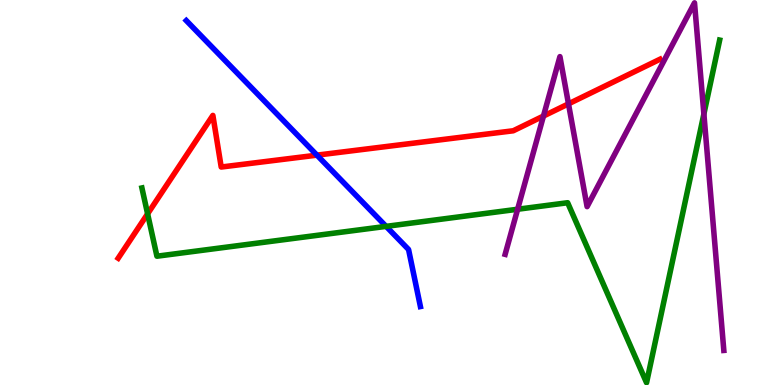[{'lines': ['blue', 'red'], 'intersections': [{'x': 4.09, 'y': 5.97}]}, {'lines': ['green', 'red'], 'intersections': [{'x': 1.9, 'y': 4.45}]}, {'lines': ['purple', 'red'], 'intersections': [{'x': 7.01, 'y': 6.99}, {'x': 7.34, 'y': 7.3}]}, {'lines': ['blue', 'green'], 'intersections': [{'x': 4.98, 'y': 4.12}]}, {'lines': ['blue', 'purple'], 'intersections': []}, {'lines': ['green', 'purple'], 'intersections': [{'x': 6.68, 'y': 4.57}, {'x': 9.08, 'y': 7.04}]}]